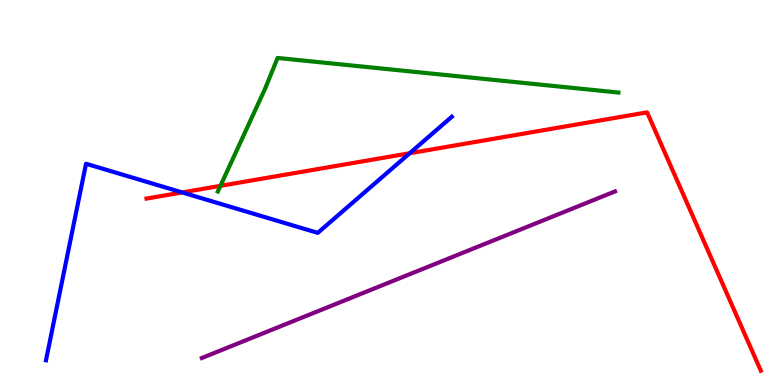[{'lines': ['blue', 'red'], 'intersections': [{'x': 2.35, 'y': 5.0}, {'x': 5.29, 'y': 6.02}]}, {'lines': ['green', 'red'], 'intersections': [{'x': 2.84, 'y': 5.17}]}, {'lines': ['purple', 'red'], 'intersections': []}, {'lines': ['blue', 'green'], 'intersections': []}, {'lines': ['blue', 'purple'], 'intersections': []}, {'lines': ['green', 'purple'], 'intersections': []}]